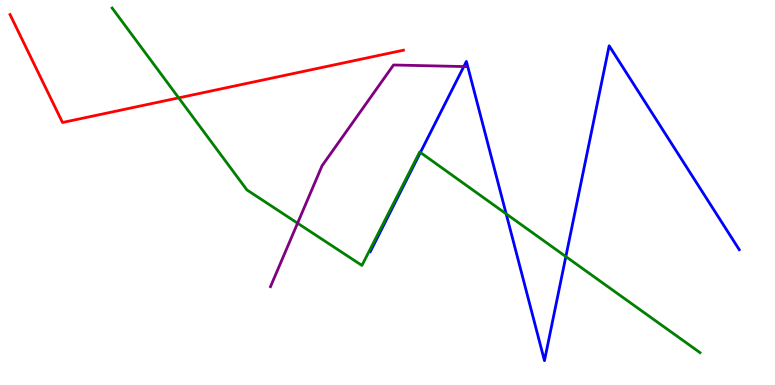[{'lines': ['blue', 'red'], 'intersections': []}, {'lines': ['green', 'red'], 'intersections': [{'x': 2.31, 'y': 7.46}]}, {'lines': ['purple', 'red'], 'intersections': []}, {'lines': ['blue', 'green'], 'intersections': [{'x': 5.42, 'y': 6.04}, {'x': 6.53, 'y': 4.45}, {'x': 7.3, 'y': 3.34}]}, {'lines': ['blue', 'purple'], 'intersections': [{'x': 5.98, 'y': 8.27}]}, {'lines': ['green', 'purple'], 'intersections': [{'x': 3.84, 'y': 4.2}]}]